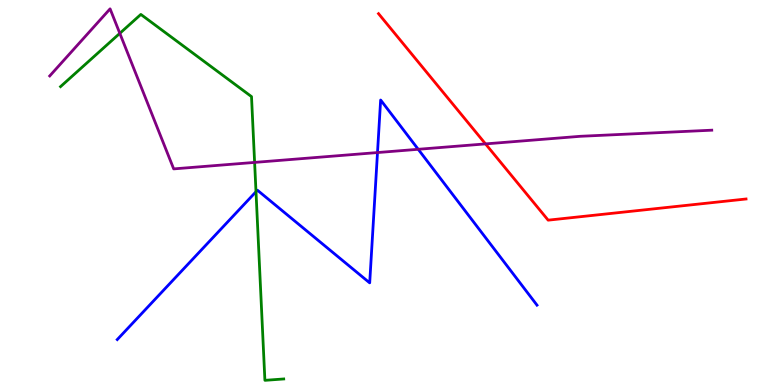[{'lines': ['blue', 'red'], 'intersections': []}, {'lines': ['green', 'red'], 'intersections': []}, {'lines': ['purple', 'red'], 'intersections': [{'x': 6.26, 'y': 6.26}]}, {'lines': ['blue', 'green'], 'intersections': [{'x': 3.3, 'y': 5.02}]}, {'lines': ['blue', 'purple'], 'intersections': [{'x': 4.87, 'y': 6.04}, {'x': 5.4, 'y': 6.12}]}, {'lines': ['green', 'purple'], 'intersections': [{'x': 1.55, 'y': 9.13}, {'x': 3.29, 'y': 5.78}]}]